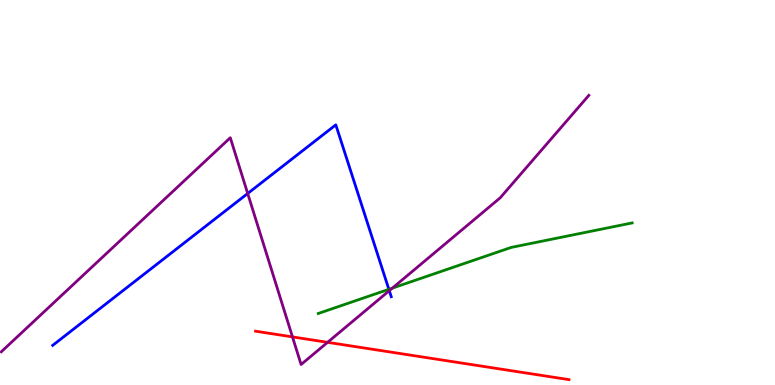[{'lines': ['blue', 'red'], 'intersections': []}, {'lines': ['green', 'red'], 'intersections': []}, {'lines': ['purple', 'red'], 'intersections': [{'x': 3.77, 'y': 1.25}, {'x': 4.23, 'y': 1.11}]}, {'lines': ['blue', 'green'], 'intersections': [{'x': 5.02, 'y': 2.49}]}, {'lines': ['blue', 'purple'], 'intersections': [{'x': 3.2, 'y': 4.97}, {'x': 5.02, 'y': 2.45}]}, {'lines': ['green', 'purple'], 'intersections': [{'x': 5.06, 'y': 2.52}]}]